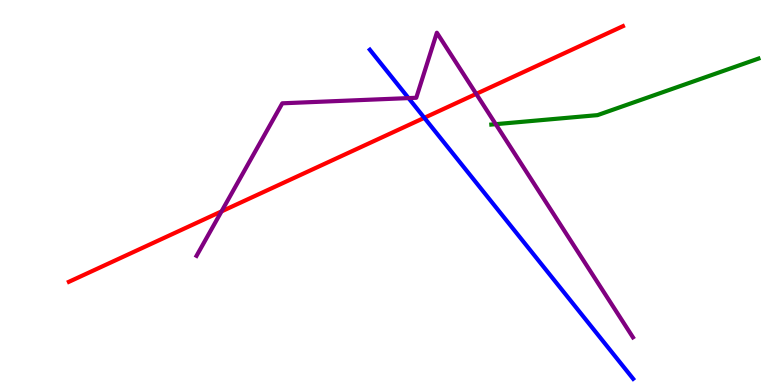[{'lines': ['blue', 'red'], 'intersections': [{'x': 5.48, 'y': 6.94}]}, {'lines': ['green', 'red'], 'intersections': []}, {'lines': ['purple', 'red'], 'intersections': [{'x': 2.86, 'y': 4.51}, {'x': 6.14, 'y': 7.56}]}, {'lines': ['blue', 'green'], 'intersections': []}, {'lines': ['blue', 'purple'], 'intersections': [{'x': 5.27, 'y': 7.45}]}, {'lines': ['green', 'purple'], 'intersections': [{'x': 6.4, 'y': 6.77}]}]